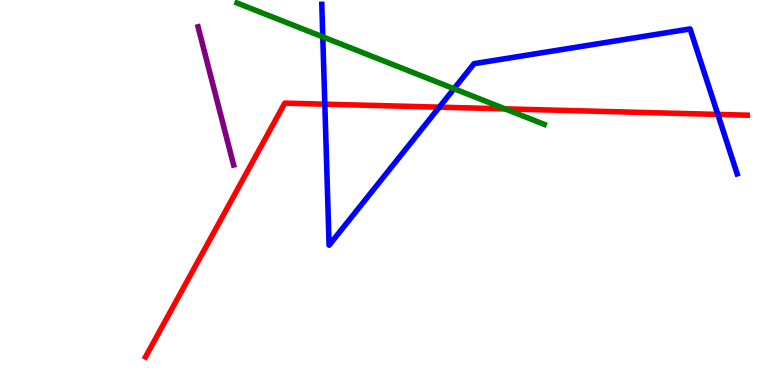[{'lines': ['blue', 'red'], 'intersections': [{'x': 4.19, 'y': 7.29}, {'x': 5.67, 'y': 7.22}, {'x': 9.26, 'y': 7.03}]}, {'lines': ['green', 'red'], 'intersections': [{'x': 6.52, 'y': 7.17}]}, {'lines': ['purple', 'red'], 'intersections': []}, {'lines': ['blue', 'green'], 'intersections': [{'x': 4.16, 'y': 9.04}, {'x': 5.86, 'y': 7.7}]}, {'lines': ['blue', 'purple'], 'intersections': []}, {'lines': ['green', 'purple'], 'intersections': []}]